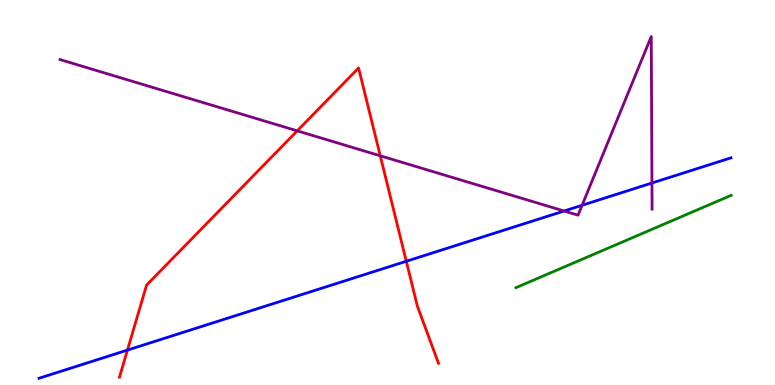[{'lines': ['blue', 'red'], 'intersections': [{'x': 1.64, 'y': 0.906}, {'x': 5.24, 'y': 3.21}]}, {'lines': ['green', 'red'], 'intersections': []}, {'lines': ['purple', 'red'], 'intersections': [{'x': 3.84, 'y': 6.6}, {'x': 4.91, 'y': 5.95}]}, {'lines': ['blue', 'green'], 'intersections': []}, {'lines': ['blue', 'purple'], 'intersections': [{'x': 7.28, 'y': 4.52}, {'x': 7.51, 'y': 4.67}, {'x': 8.41, 'y': 5.25}]}, {'lines': ['green', 'purple'], 'intersections': []}]